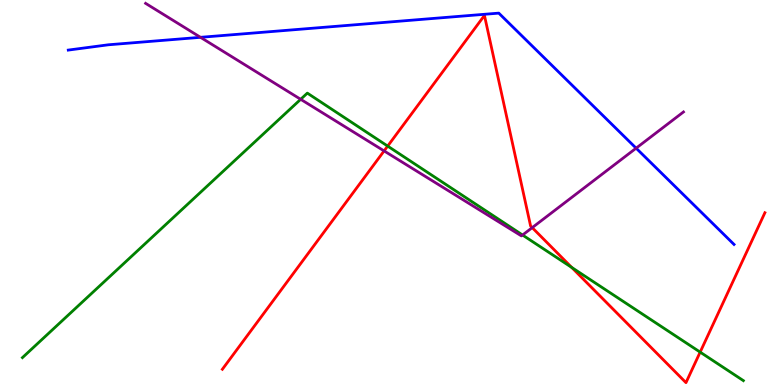[{'lines': ['blue', 'red'], 'intersections': []}, {'lines': ['green', 'red'], 'intersections': [{'x': 5.0, 'y': 6.21}, {'x': 7.38, 'y': 3.05}, {'x': 9.03, 'y': 0.854}]}, {'lines': ['purple', 'red'], 'intersections': [{'x': 4.96, 'y': 6.08}, {'x': 6.87, 'y': 4.09}]}, {'lines': ['blue', 'green'], 'intersections': []}, {'lines': ['blue', 'purple'], 'intersections': [{'x': 2.59, 'y': 9.03}, {'x': 8.21, 'y': 6.15}]}, {'lines': ['green', 'purple'], 'intersections': [{'x': 3.88, 'y': 7.42}, {'x': 6.74, 'y': 3.9}]}]